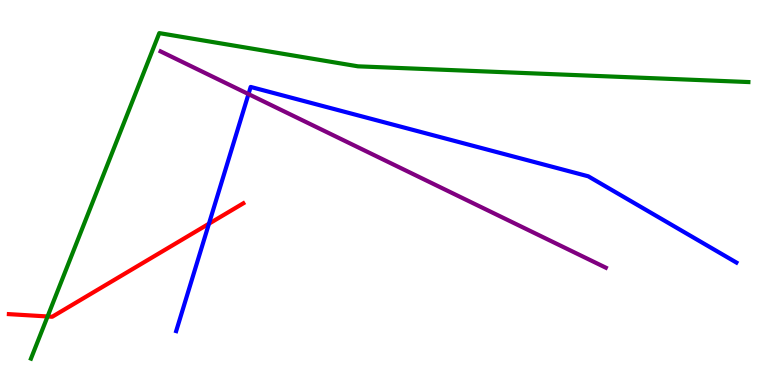[{'lines': ['blue', 'red'], 'intersections': [{'x': 2.7, 'y': 4.19}]}, {'lines': ['green', 'red'], 'intersections': [{'x': 0.614, 'y': 1.78}]}, {'lines': ['purple', 'red'], 'intersections': []}, {'lines': ['blue', 'green'], 'intersections': []}, {'lines': ['blue', 'purple'], 'intersections': [{'x': 3.21, 'y': 7.56}]}, {'lines': ['green', 'purple'], 'intersections': []}]